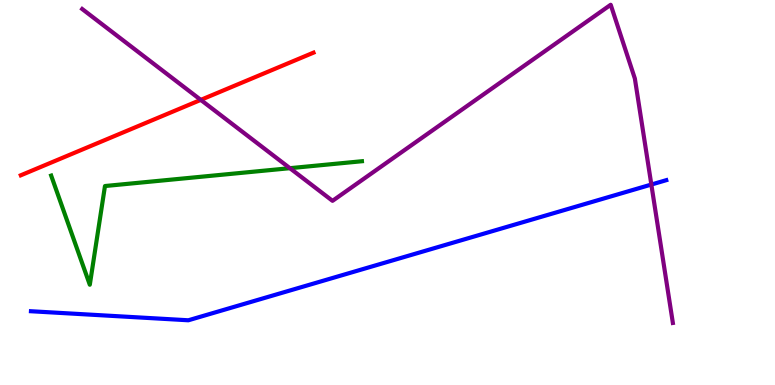[{'lines': ['blue', 'red'], 'intersections': []}, {'lines': ['green', 'red'], 'intersections': []}, {'lines': ['purple', 'red'], 'intersections': [{'x': 2.59, 'y': 7.41}]}, {'lines': ['blue', 'green'], 'intersections': []}, {'lines': ['blue', 'purple'], 'intersections': [{'x': 8.4, 'y': 5.21}]}, {'lines': ['green', 'purple'], 'intersections': [{'x': 3.74, 'y': 5.63}]}]